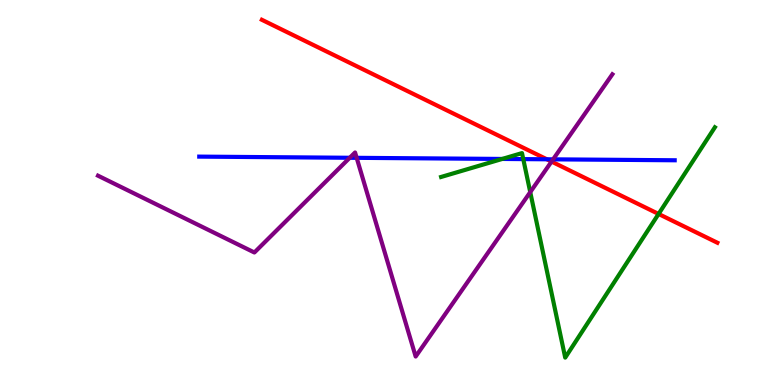[{'lines': ['blue', 'red'], 'intersections': [{'x': 7.06, 'y': 5.86}]}, {'lines': ['green', 'red'], 'intersections': [{'x': 8.5, 'y': 4.44}]}, {'lines': ['purple', 'red'], 'intersections': [{'x': 7.12, 'y': 5.8}]}, {'lines': ['blue', 'green'], 'intersections': [{'x': 6.48, 'y': 5.87}, {'x': 6.75, 'y': 5.87}]}, {'lines': ['blue', 'purple'], 'intersections': [{'x': 4.51, 'y': 5.9}, {'x': 4.6, 'y': 5.9}, {'x': 7.14, 'y': 5.86}]}, {'lines': ['green', 'purple'], 'intersections': [{'x': 6.84, 'y': 5.01}]}]